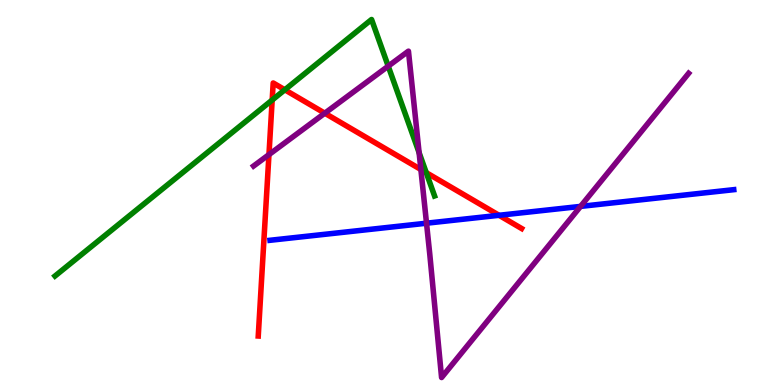[{'lines': ['blue', 'red'], 'intersections': [{'x': 6.44, 'y': 4.41}]}, {'lines': ['green', 'red'], 'intersections': [{'x': 3.51, 'y': 7.4}, {'x': 3.68, 'y': 7.67}, {'x': 5.5, 'y': 5.52}]}, {'lines': ['purple', 'red'], 'intersections': [{'x': 3.47, 'y': 5.98}, {'x': 4.19, 'y': 7.06}, {'x': 5.43, 'y': 5.6}]}, {'lines': ['blue', 'green'], 'intersections': []}, {'lines': ['blue', 'purple'], 'intersections': [{'x': 5.5, 'y': 4.2}, {'x': 7.49, 'y': 4.64}]}, {'lines': ['green', 'purple'], 'intersections': [{'x': 5.01, 'y': 8.28}, {'x': 5.41, 'y': 6.03}]}]